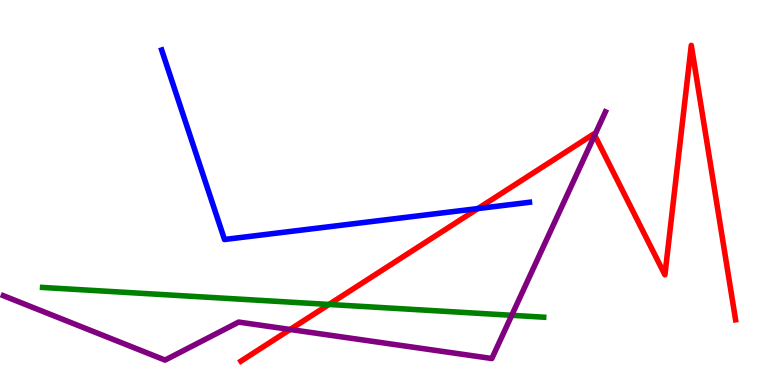[{'lines': ['blue', 'red'], 'intersections': [{'x': 6.17, 'y': 4.58}]}, {'lines': ['green', 'red'], 'intersections': [{'x': 4.24, 'y': 2.09}]}, {'lines': ['purple', 'red'], 'intersections': [{'x': 3.74, 'y': 1.44}, {'x': 7.67, 'y': 6.49}]}, {'lines': ['blue', 'green'], 'intersections': []}, {'lines': ['blue', 'purple'], 'intersections': []}, {'lines': ['green', 'purple'], 'intersections': [{'x': 6.6, 'y': 1.81}]}]